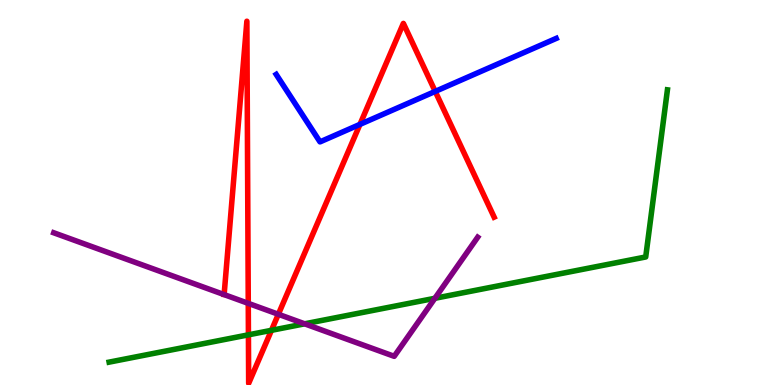[{'lines': ['blue', 'red'], 'intersections': [{'x': 4.64, 'y': 6.77}, {'x': 5.62, 'y': 7.63}]}, {'lines': ['green', 'red'], 'intersections': [{'x': 3.21, 'y': 1.3}, {'x': 3.5, 'y': 1.42}]}, {'lines': ['purple', 'red'], 'intersections': [{'x': 3.2, 'y': 2.12}, {'x': 3.59, 'y': 1.84}]}, {'lines': ['blue', 'green'], 'intersections': []}, {'lines': ['blue', 'purple'], 'intersections': []}, {'lines': ['green', 'purple'], 'intersections': [{'x': 3.93, 'y': 1.59}, {'x': 5.61, 'y': 2.25}]}]